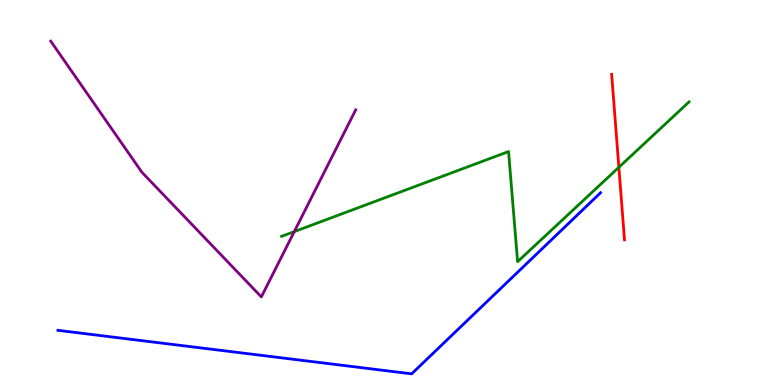[{'lines': ['blue', 'red'], 'intersections': []}, {'lines': ['green', 'red'], 'intersections': [{'x': 7.99, 'y': 5.65}]}, {'lines': ['purple', 'red'], 'intersections': []}, {'lines': ['blue', 'green'], 'intersections': []}, {'lines': ['blue', 'purple'], 'intersections': []}, {'lines': ['green', 'purple'], 'intersections': [{'x': 3.8, 'y': 3.98}]}]